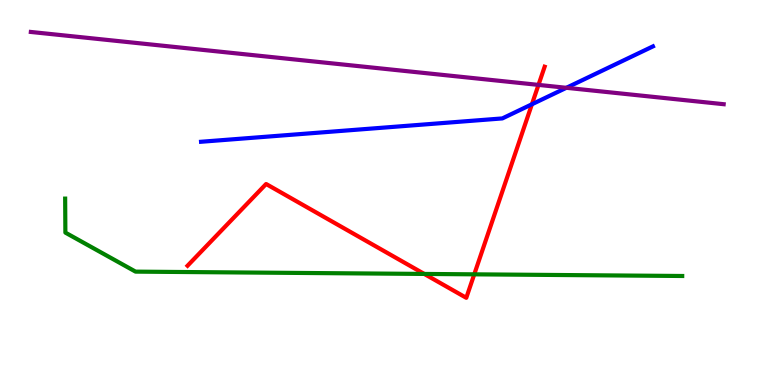[{'lines': ['blue', 'red'], 'intersections': [{'x': 6.86, 'y': 7.29}]}, {'lines': ['green', 'red'], 'intersections': [{'x': 5.47, 'y': 2.88}, {'x': 6.12, 'y': 2.87}]}, {'lines': ['purple', 'red'], 'intersections': [{'x': 6.95, 'y': 7.79}]}, {'lines': ['blue', 'green'], 'intersections': []}, {'lines': ['blue', 'purple'], 'intersections': [{'x': 7.31, 'y': 7.72}]}, {'lines': ['green', 'purple'], 'intersections': []}]